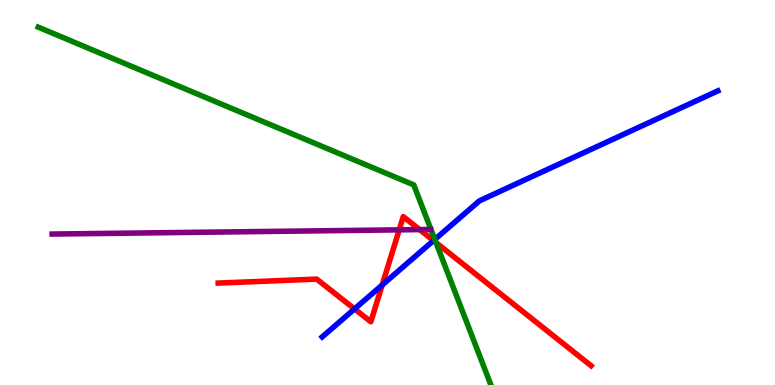[{'lines': ['blue', 'red'], 'intersections': [{'x': 4.57, 'y': 1.98}, {'x': 4.93, 'y': 2.6}, {'x': 5.59, 'y': 3.75}]}, {'lines': ['green', 'red'], 'intersections': [{'x': 5.63, 'y': 3.7}]}, {'lines': ['purple', 'red'], 'intersections': [{'x': 5.15, 'y': 4.03}, {'x': 5.41, 'y': 4.04}]}, {'lines': ['blue', 'green'], 'intersections': [{'x': 5.61, 'y': 3.78}]}, {'lines': ['blue', 'purple'], 'intersections': []}, {'lines': ['green', 'purple'], 'intersections': []}]